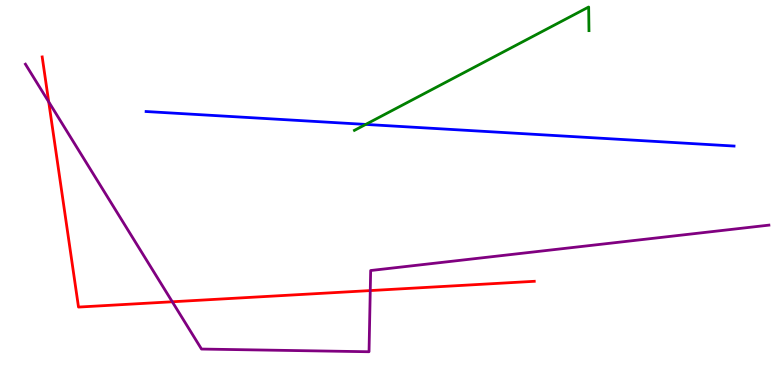[{'lines': ['blue', 'red'], 'intersections': []}, {'lines': ['green', 'red'], 'intersections': []}, {'lines': ['purple', 'red'], 'intersections': [{'x': 0.629, 'y': 7.35}, {'x': 2.22, 'y': 2.16}, {'x': 4.78, 'y': 2.45}]}, {'lines': ['blue', 'green'], 'intersections': [{'x': 4.72, 'y': 6.77}]}, {'lines': ['blue', 'purple'], 'intersections': []}, {'lines': ['green', 'purple'], 'intersections': []}]